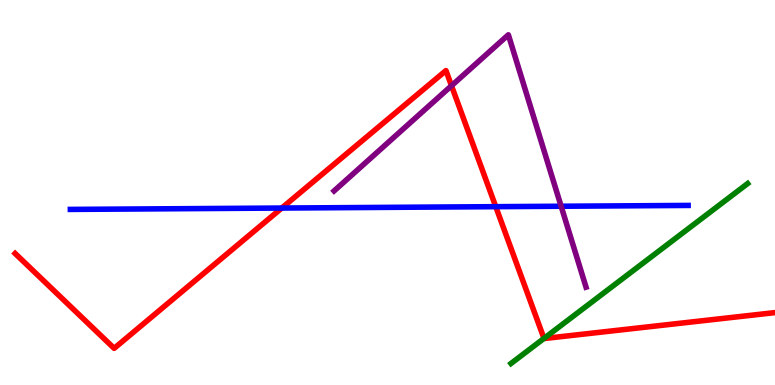[{'lines': ['blue', 'red'], 'intersections': [{'x': 3.64, 'y': 4.6}, {'x': 6.4, 'y': 4.63}]}, {'lines': ['green', 'red'], 'intersections': [{'x': 7.02, 'y': 1.21}]}, {'lines': ['purple', 'red'], 'intersections': [{'x': 5.83, 'y': 7.77}]}, {'lines': ['blue', 'green'], 'intersections': []}, {'lines': ['blue', 'purple'], 'intersections': [{'x': 7.24, 'y': 4.64}]}, {'lines': ['green', 'purple'], 'intersections': []}]